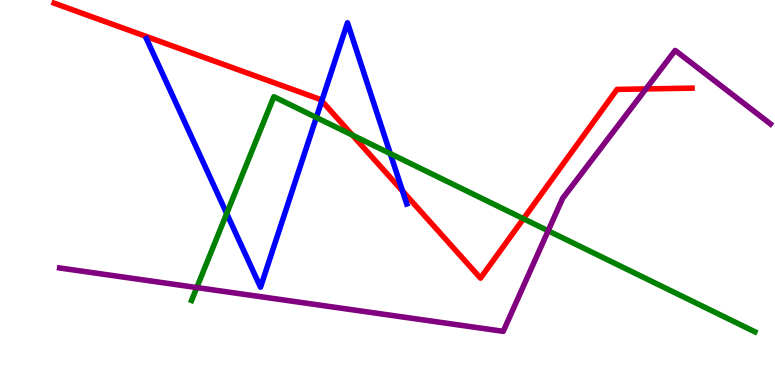[{'lines': ['blue', 'red'], 'intersections': [{'x': 4.15, 'y': 7.38}, {'x': 5.19, 'y': 5.04}]}, {'lines': ['green', 'red'], 'intersections': [{'x': 4.55, 'y': 6.49}, {'x': 6.75, 'y': 4.32}]}, {'lines': ['purple', 'red'], 'intersections': [{'x': 8.33, 'y': 7.69}]}, {'lines': ['blue', 'green'], 'intersections': [{'x': 2.93, 'y': 4.45}, {'x': 4.08, 'y': 6.95}, {'x': 5.04, 'y': 6.01}]}, {'lines': ['blue', 'purple'], 'intersections': []}, {'lines': ['green', 'purple'], 'intersections': [{'x': 2.54, 'y': 2.53}, {'x': 7.07, 'y': 4.01}]}]